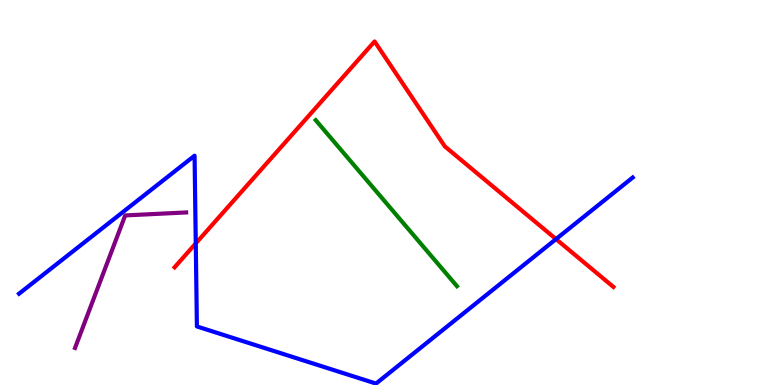[{'lines': ['blue', 'red'], 'intersections': [{'x': 2.53, 'y': 3.68}, {'x': 7.17, 'y': 3.79}]}, {'lines': ['green', 'red'], 'intersections': []}, {'lines': ['purple', 'red'], 'intersections': []}, {'lines': ['blue', 'green'], 'intersections': []}, {'lines': ['blue', 'purple'], 'intersections': []}, {'lines': ['green', 'purple'], 'intersections': []}]